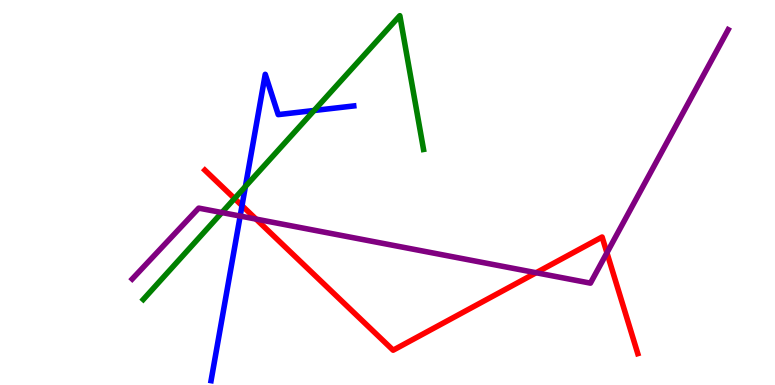[{'lines': ['blue', 'red'], 'intersections': [{'x': 3.12, 'y': 4.66}]}, {'lines': ['green', 'red'], 'intersections': [{'x': 3.03, 'y': 4.84}]}, {'lines': ['purple', 'red'], 'intersections': [{'x': 3.3, 'y': 4.31}, {'x': 6.92, 'y': 2.92}, {'x': 7.83, 'y': 3.43}]}, {'lines': ['blue', 'green'], 'intersections': [{'x': 3.17, 'y': 5.16}, {'x': 4.05, 'y': 7.13}]}, {'lines': ['blue', 'purple'], 'intersections': [{'x': 3.1, 'y': 4.39}]}, {'lines': ['green', 'purple'], 'intersections': [{'x': 2.86, 'y': 4.48}]}]